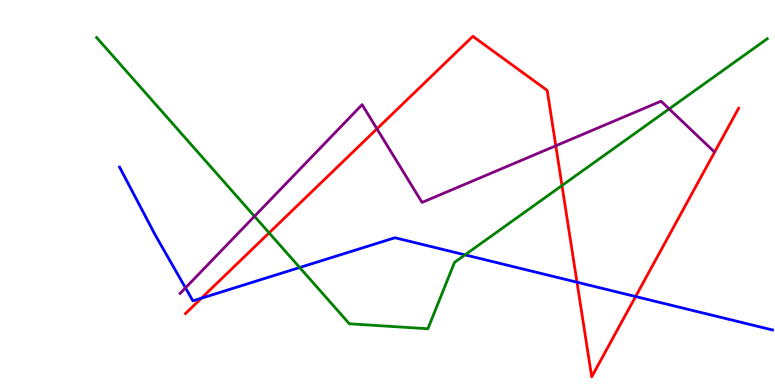[{'lines': ['blue', 'red'], 'intersections': [{'x': 2.6, 'y': 2.25}, {'x': 7.45, 'y': 2.67}, {'x': 8.2, 'y': 2.3}]}, {'lines': ['green', 'red'], 'intersections': [{'x': 3.47, 'y': 3.95}, {'x': 7.25, 'y': 5.18}]}, {'lines': ['purple', 'red'], 'intersections': [{'x': 4.86, 'y': 6.65}, {'x': 7.17, 'y': 6.21}]}, {'lines': ['blue', 'green'], 'intersections': [{'x': 3.87, 'y': 3.05}, {'x': 6.0, 'y': 3.38}]}, {'lines': ['blue', 'purple'], 'intersections': [{'x': 2.39, 'y': 2.52}]}, {'lines': ['green', 'purple'], 'intersections': [{'x': 3.28, 'y': 4.38}, {'x': 8.63, 'y': 7.17}]}]